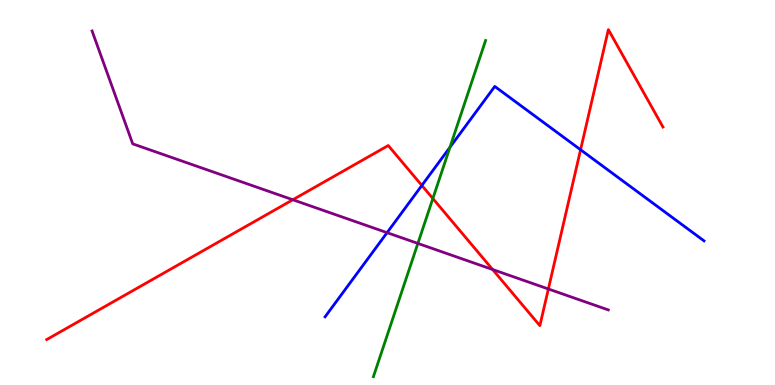[{'lines': ['blue', 'red'], 'intersections': [{'x': 5.44, 'y': 5.18}, {'x': 7.49, 'y': 6.11}]}, {'lines': ['green', 'red'], 'intersections': [{'x': 5.59, 'y': 4.84}]}, {'lines': ['purple', 'red'], 'intersections': [{'x': 3.78, 'y': 4.81}, {'x': 6.36, 'y': 3.0}, {'x': 7.08, 'y': 2.49}]}, {'lines': ['blue', 'green'], 'intersections': [{'x': 5.81, 'y': 6.17}]}, {'lines': ['blue', 'purple'], 'intersections': [{'x': 4.99, 'y': 3.96}]}, {'lines': ['green', 'purple'], 'intersections': [{'x': 5.39, 'y': 3.68}]}]